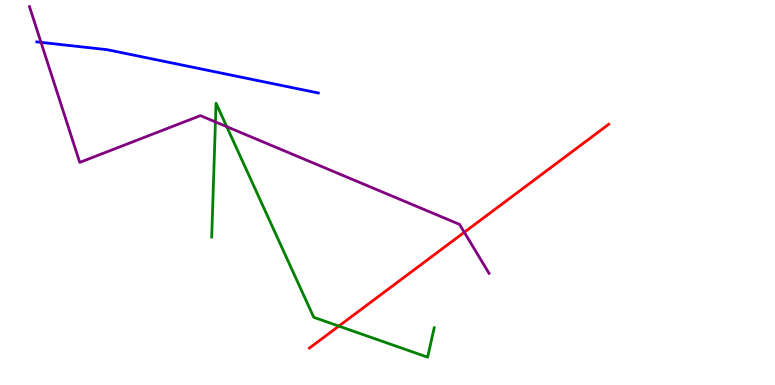[{'lines': ['blue', 'red'], 'intersections': []}, {'lines': ['green', 'red'], 'intersections': [{'x': 4.37, 'y': 1.53}]}, {'lines': ['purple', 'red'], 'intersections': [{'x': 5.99, 'y': 3.97}]}, {'lines': ['blue', 'green'], 'intersections': []}, {'lines': ['blue', 'purple'], 'intersections': [{'x': 0.529, 'y': 8.9}]}, {'lines': ['green', 'purple'], 'intersections': [{'x': 2.78, 'y': 6.83}, {'x': 2.93, 'y': 6.71}]}]